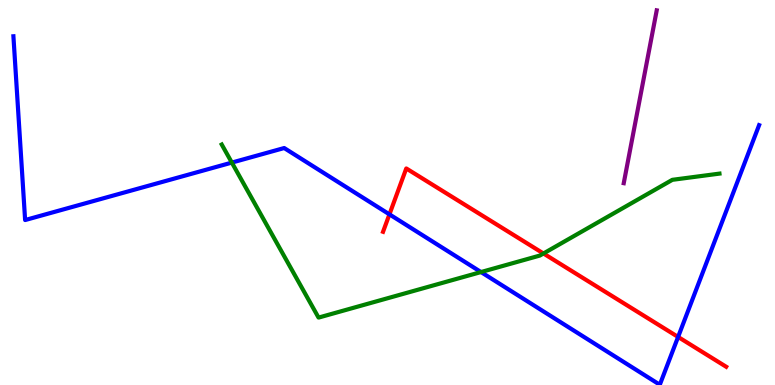[{'lines': ['blue', 'red'], 'intersections': [{'x': 5.02, 'y': 4.43}, {'x': 8.75, 'y': 1.25}]}, {'lines': ['green', 'red'], 'intersections': [{'x': 7.01, 'y': 3.42}]}, {'lines': ['purple', 'red'], 'intersections': []}, {'lines': ['blue', 'green'], 'intersections': [{'x': 2.99, 'y': 5.78}, {'x': 6.21, 'y': 2.93}]}, {'lines': ['blue', 'purple'], 'intersections': []}, {'lines': ['green', 'purple'], 'intersections': []}]